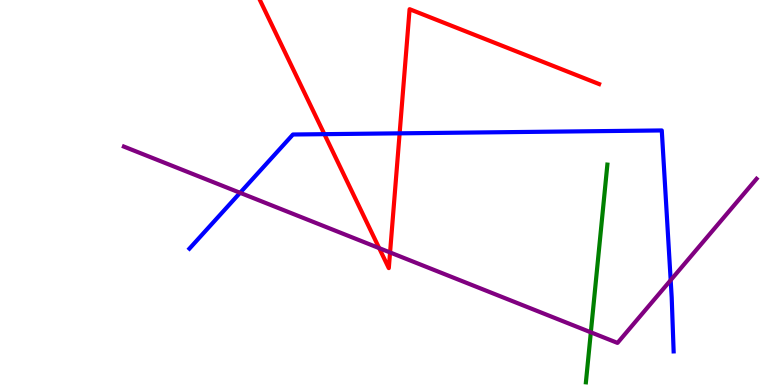[{'lines': ['blue', 'red'], 'intersections': [{'x': 4.19, 'y': 6.52}, {'x': 5.16, 'y': 6.54}]}, {'lines': ['green', 'red'], 'intersections': []}, {'lines': ['purple', 'red'], 'intersections': [{'x': 4.89, 'y': 3.56}, {'x': 5.03, 'y': 3.44}]}, {'lines': ['blue', 'green'], 'intersections': []}, {'lines': ['blue', 'purple'], 'intersections': [{'x': 3.1, 'y': 4.99}, {'x': 8.65, 'y': 2.72}]}, {'lines': ['green', 'purple'], 'intersections': [{'x': 7.62, 'y': 1.37}]}]